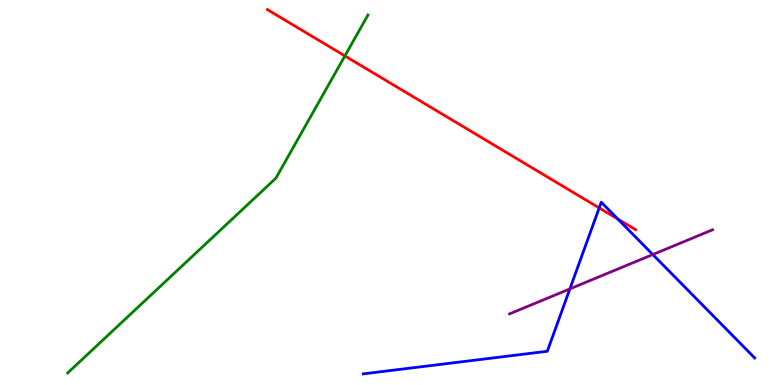[{'lines': ['blue', 'red'], 'intersections': [{'x': 7.73, 'y': 4.6}, {'x': 7.97, 'y': 4.31}]}, {'lines': ['green', 'red'], 'intersections': [{'x': 4.45, 'y': 8.55}]}, {'lines': ['purple', 'red'], 'intersections': []}, {'lines': ['blue', 'green'], 'intersections': []}, {'lines': ['blue', 'purple'], 'intersections': [{'x': 7.35, 'y': 2.5}, {'x': 8.42, 'y': 3.39}]}, {'lines': ['green', 'purple'], 'intersections': []}]